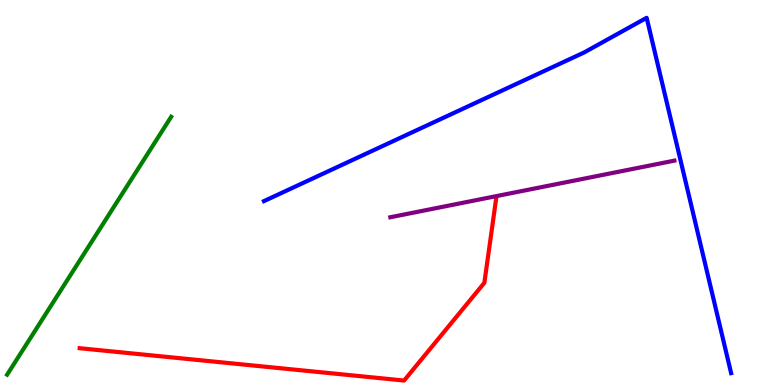[{'lines': ['blue', 'red'], 'intersections': []}, {'lines': ['green', 'red'], 'intersections': []}, {'lines': ['purple', 'red'], 'intersections': []}, {'lines': ['blue', 'green'], 'intersections': []}, {'lines': ['blue', 'purple'], 'intersections': []}, {'lines': ['green', 'purple'], 'intersections': []}]